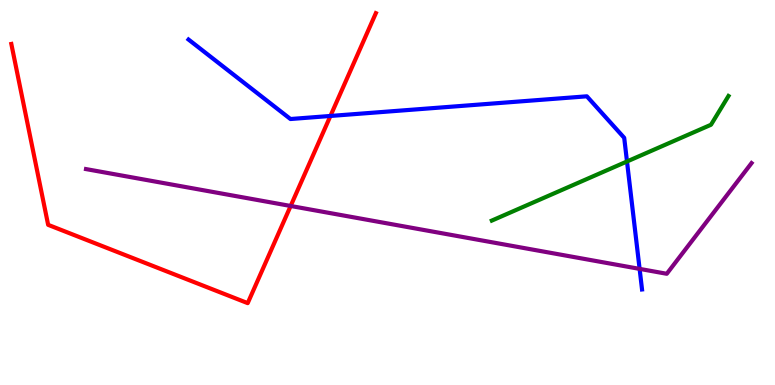[{'lines': ['blue', 'red'], 'intersections': [{'x': 4.26, 'y': 6.99}]}, {'lines': ['green', 'red'], 'intersections': []}, {'lines': ['purple', 'red'], 'intersections': [{'x': 3.75, 'y': 4.65}]}, {'lines': ['blue', 'green'], 'intersections': [{'x': 8.09, 'y': 5.81}]}, {'lines': ['blue', 'purple'], 'intersections': [{'x': 8.25, 'y': 3.02}]}, {'lines': ['green', 'purple'], 'intersections': []}]